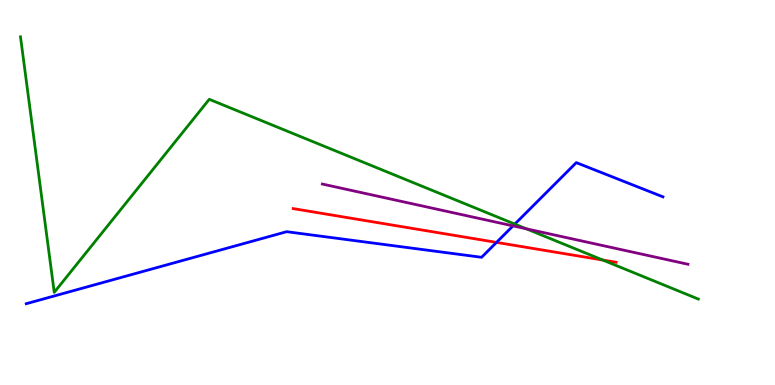[{'lines': ['blue', 'red'], 'intersections': [{'x': 6.41, 'y': 3.7}]}, {'lines': ['green', 'red'], 'intersections': [{'x': 7.78, 'y': 3.25}]}, {'lines': ['purple', 'red'], 'intersections': []}, {'lines': ['blue', 'green'], 'intersections': [{'x': 6.64, 'y': 4.18}]}, {'lines': ['blue', 'purple'], 'intersections': [{'x': 6.62, 'y': 4.13}]}, {'lines': ['green', 'purple'], 'intersections': [{'x': 6.79, 'y': 4.06}]}]